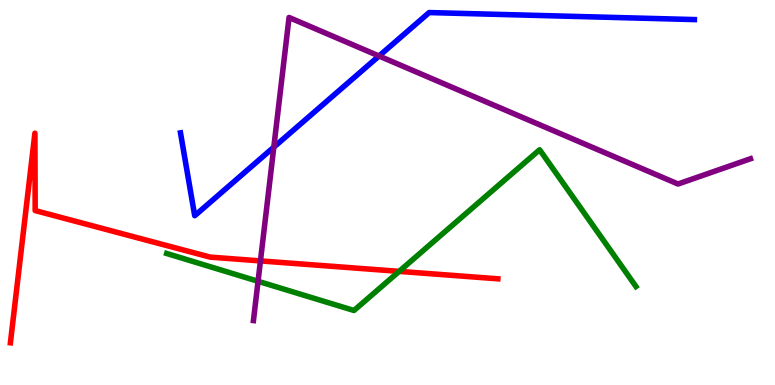[{'lines': ['blue', 'red'], 'intersections': []}, {'lines': ['green', 'red'], 'intersections': [{'x': 5.15, 'y': 2.95}]}, {'lines': ['purple', 'red'], 'intersections': [{'x': 3.36, 'y': 3.22}]}, {'lines': ['blue', 'green'], 'intersections': []}, {'lines': ['blue', 'purple'], 'intersections': [{'x': 3.53, 'y': 6.18}, {'x': 4.89, 'y': 8.55}]}, {'lines': ['green', 'purple'], 'intersections': [{'x': 3.33, 'y': 2.69}]}]